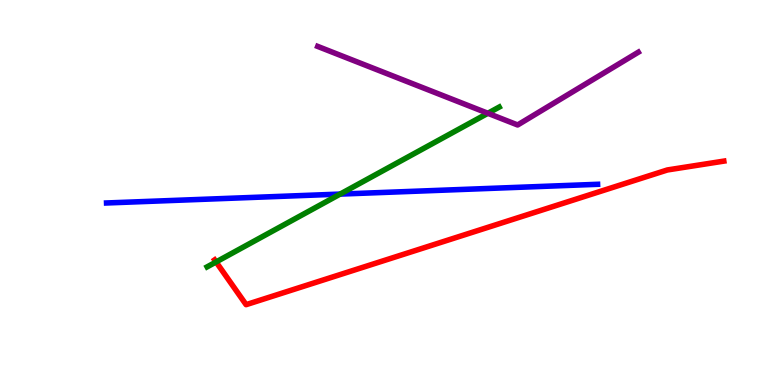[{'lines': ['blue', 'red'], 'intersections': []}, {'lines': ['green', 'red'], 'intersections': [{'x': 2.79, 'y': 3.2}]}, {'lines': ['purple', 'red'], 'intersections': []}, {'lines': ['blue', 'green'], 'intersections': [{'x': 4.39, 'y': 4.96}]}, {'lines': ['blue', 'purple'], 'intersections': []}, {'lines': ['green', 'purple'], 'intersections': [{'x': 6.3, 'y': 7.06}]}]